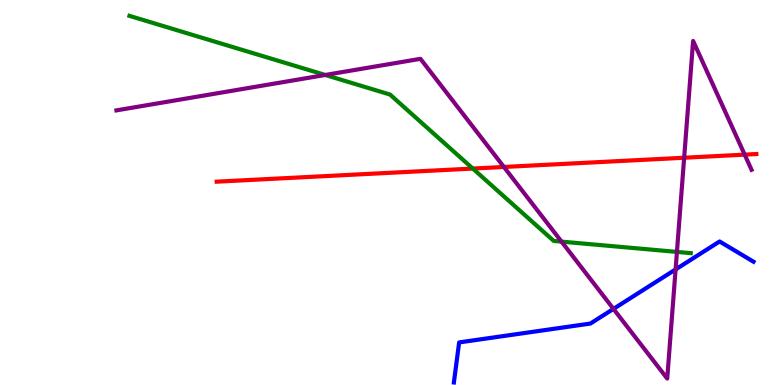[{'lines': ['blue', 'red'], 'intersections': []}, {'lines': ['green', 'red'], 'intersections': [{'x': 6.1, 'y': 5.62}]}, {'lines': ['purple', 'red'], 'intersections': [{'x': 6.5, 'y': 5.66}, {'x': 8.83, 'y': 5.9}, {'x': 9.61, 'y': 5.98}]}, {'lines': ['blue', 'green'], 'intersections': []}, {'lines': ['blue', 'purple'], 'intersections': [{'x': 7.92, 'y': 1.98}, {'x': 8.72, 'y': 3.0}]}, {'lines': ['green', 'purple'], 'intersections': [{'x': 4.2, 'y': 8.05}, {'x': 7.25, 'y': 3.72}, {'x': 8.73, 'y': 3.46}]}]